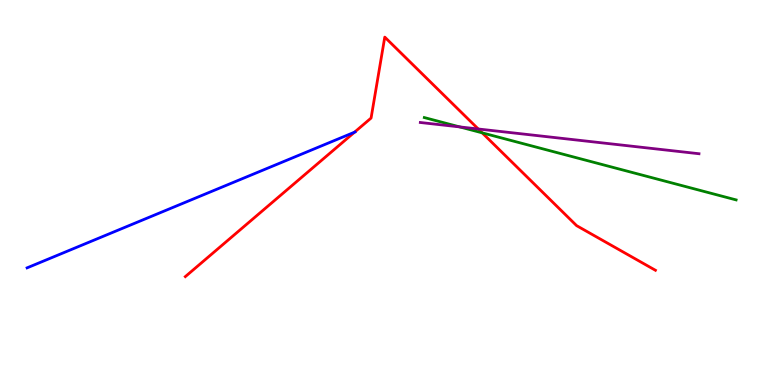[{'lines': ['blue', 'red'], 'intersections': [{'x': 4.57, 'y': 6.57}]}, {'lines': ['green', 'red'], 'intersections': [{'x': 6.22, 'y': 6.55}]}, {'lines': ['purple', 'red'], 'intersections': [{'x': 6.17, 'y': 6.65}]}, {'lines': ['blue', 'green'], 'intersections': []}, {'lines': ['blue', 'purple'], 'intersections': []}, {'lines': ['green', 'purple'], 'intersections': [{'x': 5.93, 'y': 6.7}]}]